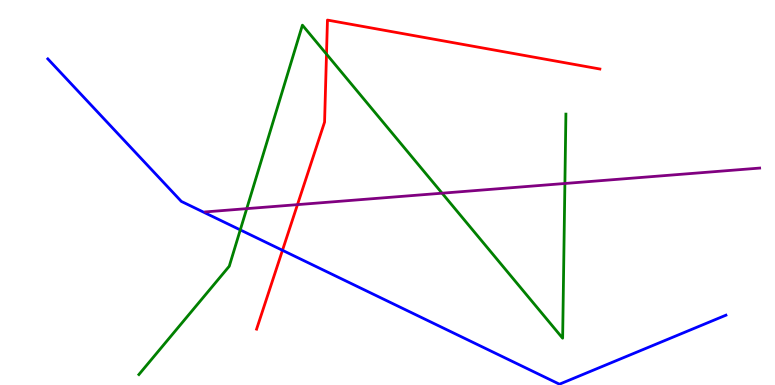[{'lines': ['blue', 'red'], 'intersections': [{'x': 3.64, 'y': 3.5}]}, {'lines': ['green', 'red'], 'intersections': [{'x': 4.21, 'y': 8.59}]}, {'lines': ['purple', 'red'], 'intersections': [{'x': 3.84, 'y': 4.68}]}, {'lines': ['blue', 'green'], 'intersections': [{'x': 3.1, 'y': 4.03}]}, {'lines': ['blue', 'purple'], 'intersections': []}, {'lines': ['green', 'purple'], 'intersections': [{'x': 3.18, 'y': 4.58}, {'x': 5.7, 'y': 4.98}, {'x': 7.29, 'y': 5.23}]}]